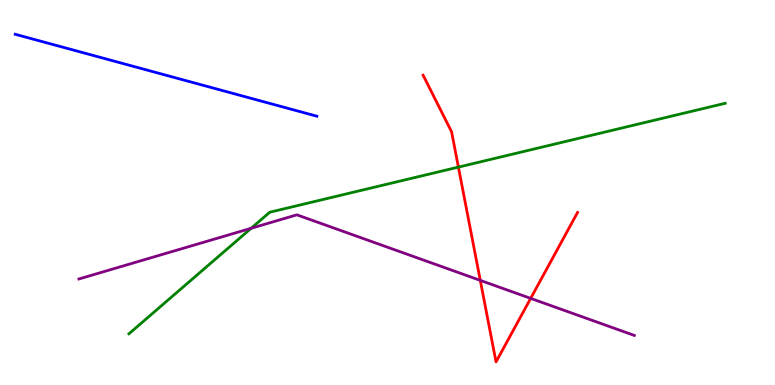[{'lines': ['blue', 'red'], 'intersections': []}, {'lines': ['green', 'red'], 'intersections': [{'x': 5.91, 'y': 5.66}]}, {'lines': ['purple', 'red'], 'intersections': [{'x': 6.2, 'y': 2.72}, {'x': 6.85, 'y': 2.25}]}, {'lines': ['blue', 'green'], 'intersections': []}, {'lines': ['blue', 'purple'], 'intersections': []}, {'lines': ['green', 'purple'], 'intersections': [{'x': 3.24, 'y': 4.07}]}]